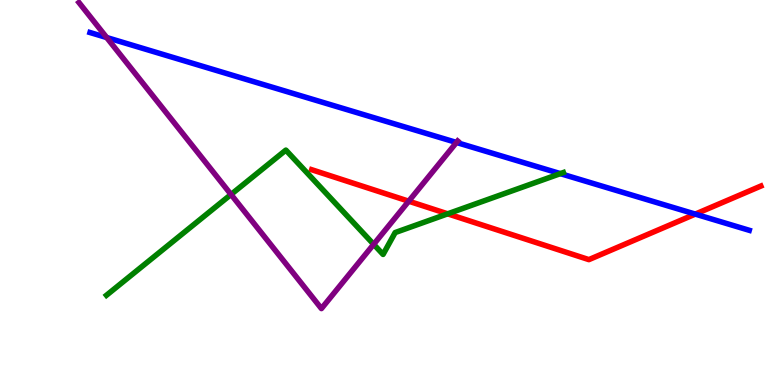[{'lines': ['blue', 'red'], 'intersections': [{'x': 8.97, 'y': 4.44}]}, {'lines': ['green', 'red'], 'intersections': [{'x': 5.78, 'y': 4.45}]}, {'lines': ['purple', 'red'], 'intersections': [{'x': 5.27, 'y': 4.77}]}, {'lines': ['blue', 'green'], 'intersections': [{'x': 7.23, 'y': 5.49}]}, {'lines': ['blue', 'purple'], 'intersections': [{'x': 1.38, 'y': 9.03}, {'x': 5.89, 'y': 6.3}]}, {'lines': ['green', 'purple'], 'intersections': [{'x': 2.98, 'y': 4.95}, {'x': 4.82, 'y': 3.65}]}]